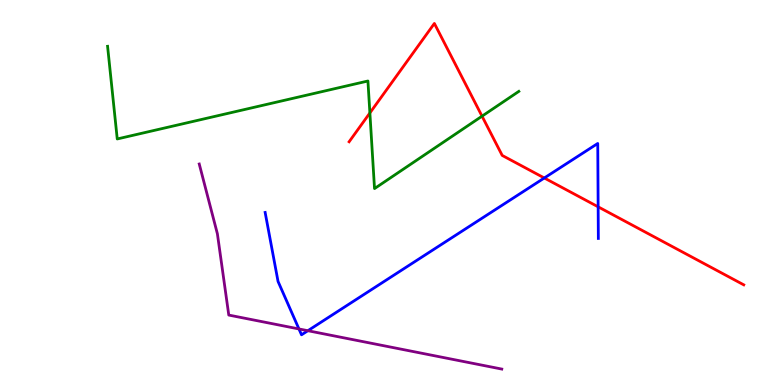[{'lines': ['blue', 'red'], 'intersections': [{'x': 7.02, 'y': 5.38}, {'x': 7.72, 'y': 4.63}]}, {'lines': ['green', 'red'], 'intersections': [{'x': 4.77, 'y': 7.07}, {'x': 6.22, 'y': 6.98}]}, {'lines': ['purple', 'red'], 'intersections': []}, {'lines': ['blue', 'green'], 'intersections': []}, {'lines': ['blue', 'purple'], 'intersections': [{'x': 3.86, 'y': 1.46}, {'x': 3.97, 'y': 1.41}]}, {'lines': ['green', 'purple'], 'intersections': []}]